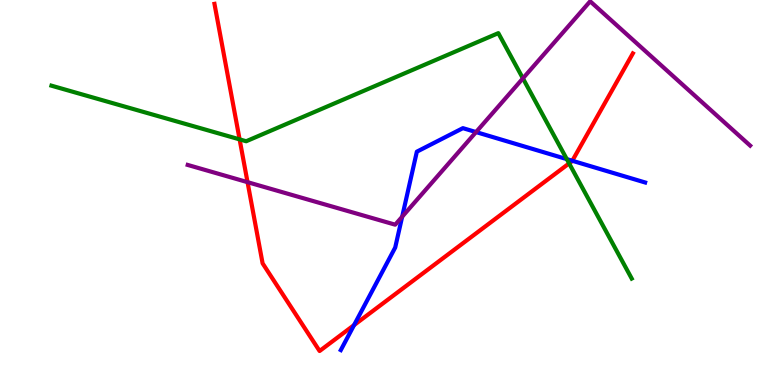[{'lines': ['blue', 'red'], 'intersections': [{'x': 4.57, 'y': 1.56}, {'x': 7.38, 'y': 5.82}]}, {'lines': ['green', 'red'], 'intersections': [{'x': 3.09, 'y': 6.38}, {'x': 7.34, 'y': 5.76}]}, {'lines': ['purple', 'red'], 'intersections': [{'x': 3.19, 'y': 5.27}]}, {'lines': ['blue', 'green'], 'intersections': [{'x': 7.31, 'y': 5.87}]}, {'lines': ['blue', 'purple'], 'intersections': [{'x': 5.19, 'y': 4.37}, {'x': 6.14, 'y': 6.57}]}, {'lines': ['green', 'purple'], 'intersections': [{'x': 6.75, 'y': 7.96}]}]